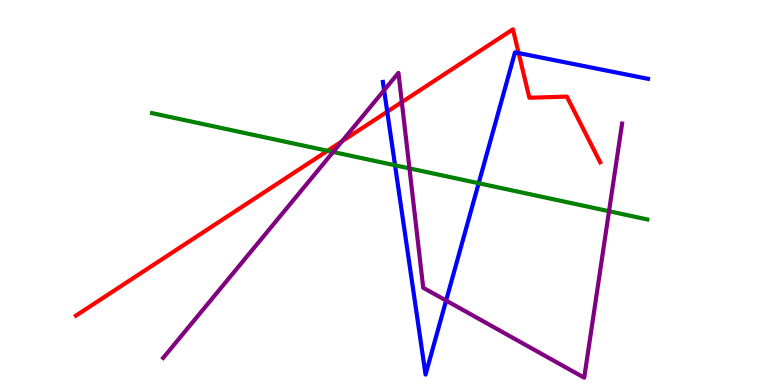[{'lines': ['blue', 'red'], 'intersections': [{'x': 5.0, 'y': 7.1}, {'x': 6.69, 'y': 8.62}]}, {'lines': ['green', 'red'], 'intersections': [{'x': 4.23, 'y': 6.08}]}, {'lines': ['purple', 'red'], 'intersections': [{'x': 4.41, 'y': 6.33}, {'x': 5.18, 'y': 7.35}]}, {'lines': ['blue', 'green'], 'intersections': [{'x': 5.1, 'y': 5.71}, {'x': 6.18, 'y': 5.24}]}, {'lines': ['blue', 'purple'], 'intersections': [{'x': 4.96, 'y': 7.66}, {'x': 5.76, 'y': 2.19}]}, {'lines': ['green', 'purple'], 'intersections': [{'x': 4.3, 'y': 6.05}, {'x': 5.28, 'y': 5.63}, {'x': 7.86, 'y': 4.51}]}]